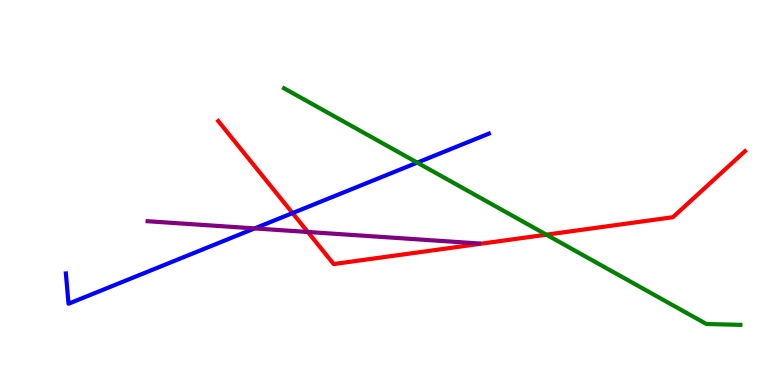[{'lines': ['blue', 'red'], 'intersections': [{'x': 3.77, 'y': 4.47}]}, {'lines': ['green', 'red'], 'intersections': [{'x': 7.05, 'y': 3.9}]}, {'lines': ['purple', 'red'], 'intersections': [{'x': 3.97, 'y': 3.97}]}, {'lines': ['blue', 'green'], 'intersections': [{'x': 5.38, 'y': 5.78}]}, {'lines': ['blue', 'purple'], 'intersections': [{'x': 3.29, 'y': 4.07}]}, {'lines': ['green', 'purple'], 'intersections': []}]